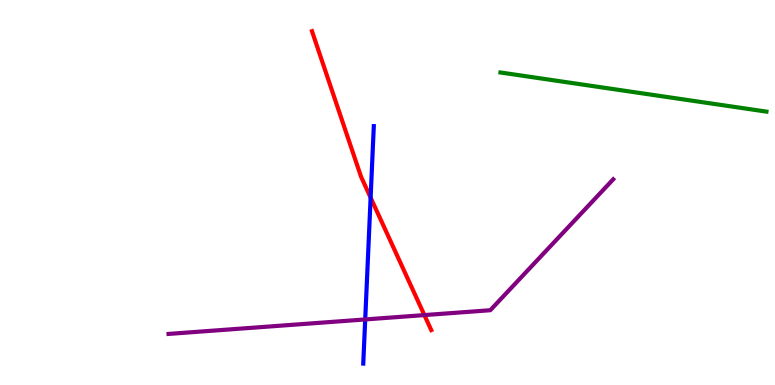[{'lines': ['blue', 'red'], 'intersections': [{'x': 4.78, 'y': 4.87}]}, {'lines': ['green', 'red'], 'intersections': []}, {'lines': ['purple', 'red'], 'intersections': [{'x': 5.48, 'y': 1.82}]}, {'lines': ['blue', 'green'], 'intersections': []}, {'lines': ['blue', 'purple'], 'intersections': [{'x': 4.71, 'y': 1.7}]}, {'lines': ['green', 'purple'], 'intersections': []}]